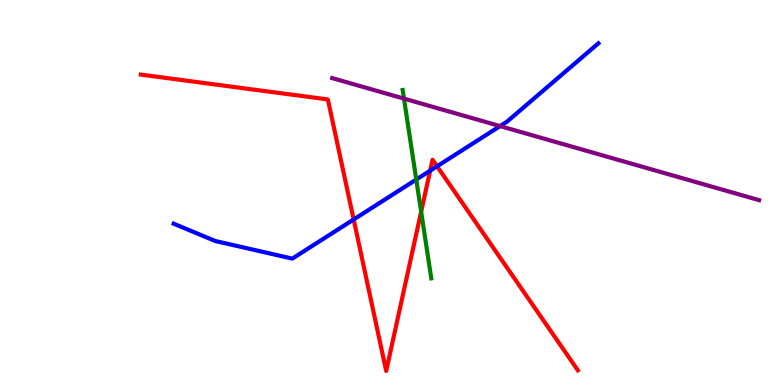[{'lines': ['blue', 'red'], 'intersections': [{'x': 4.56, 'y': 4.3}, {'x': 5.55, 'y': 5.57}, {'x': 5.64, 'y': 5.68}]}, {'lines': ['green', 'red'], 'intersections': [{'x': 5.43, 'y': 4.5}]}, {'lines': ['purple', 'red'], 'intersections': []}, {'lines': ['blue', 'green'], 'intersections': [{'x': 5.37, 'y': 5.34}]}, {'lines': ['blue', 'purple'], 'intersections': [{'x': 6.45, 'y': 6.72}]}, {'lines': ['green', 'purple'], 'intersections': [{'x': 5.21, 'y': 7.44}]}]